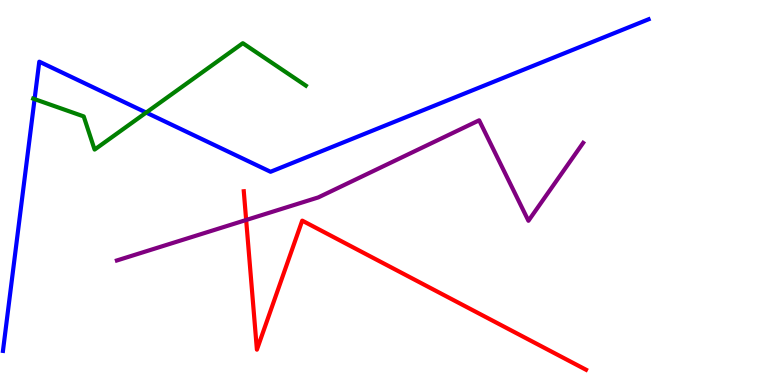[{'lines': ['blue', 'red'], 'intersections': []}, {'lines': ['green', 'red'], 'intersections': []}, {'lines': ['purple', 'red'], 'intersections': [{'x': 3.18, 'y': 4.29}]}, {'lines': ['blue', 'green'], 'intersections': [{'x': 0.446, 'y': 7.43}, {'x': 1.89, 'y': 7.08}]}, {'lines': ['blue', 'purple'], 'intersections': []}, {'lines': ['green', 'purple'], 'intersections': []}]